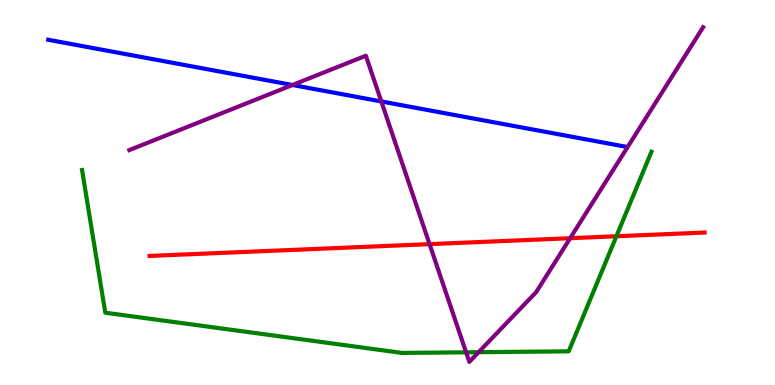[{'lines': ['blue', 'red'], 'intersections': []}, {'lines': ['green', 'red'], 'intersections': [{'x': 7.95, 'y': 3.86}]}, {'lines': ['purple', 'red'], 'intersections': [{'x': 5.54, 'y': 3.66}, {'x': 7.36, 'y': 3.81}]}, {'lines': ['blue', 'green'], 'intersections': []}, {'lines': ['blue', 'purple'], 'intersections': [{'x': 3.77, 'y': 7.79}, {'x': 4.92, 'y': 7.36}]}, {'lines': ['green', 'purple'], 'intersections': [{'x': 6.01, 'y': 0.849}, {'x': 6.18, 'y': 0.852}]}]